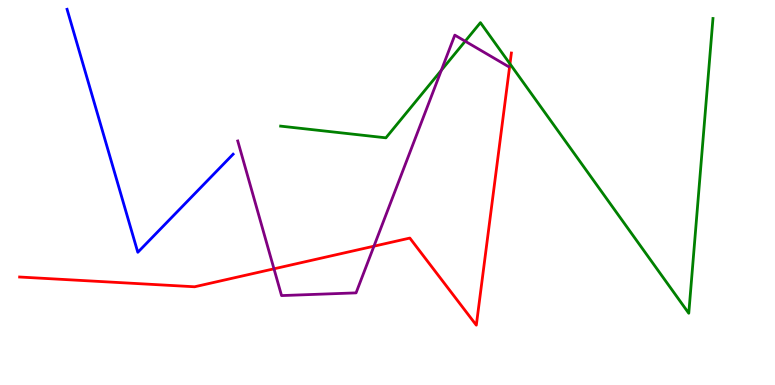[{'lines': ['blue', 'red'], 'intersections': []}, {'lines': ['green', 'red'], 'intersections': [{'x': 6.58, 'y': 8.34}]}, {'lines': ['purple', 'red'], 'intersections': [{'x': 3.54, 'y': 3.02}, {'x': 4.83, 'y': 3.61}]}, {'lines': ['blue', 'green'], 'intersections': []}, {'lines': ['blue', 'purple'], 'intersections': []}, {'lines': ['green', 'purple'], 'intersections': [{'x': 5.69, 'y': 8.17}, {'x': 6.0, 'y': 8.93}]}]